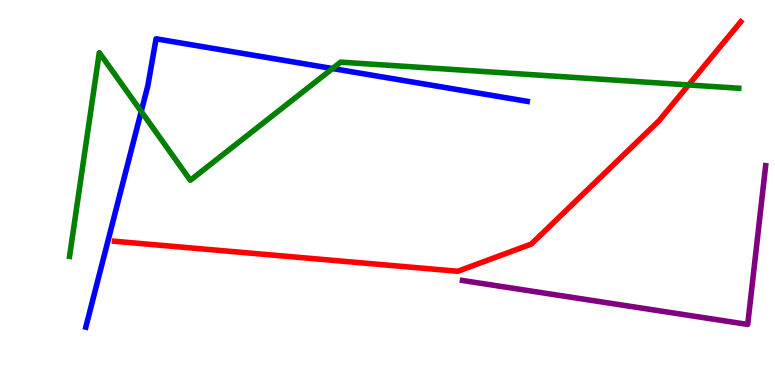[{'lines': ['blue', 'red'], 'intersections': []}, {'lines': ['green', 'red'], 'intersections': [{'x': 8.88, 'y': 7.79}]}, {'lines': ['purple', 'red'], 'intersections': []}, {'lines': ['blue', 'green'], 'intersections': [{'x': 1.82, 'y': 7.11}, {'x': 4.29, 'y': 8.22}]}, {'lines': ['blue', 'purple'], 'intersections': []}, {'lines': ['green', 'purple'], 'intersections': []}]